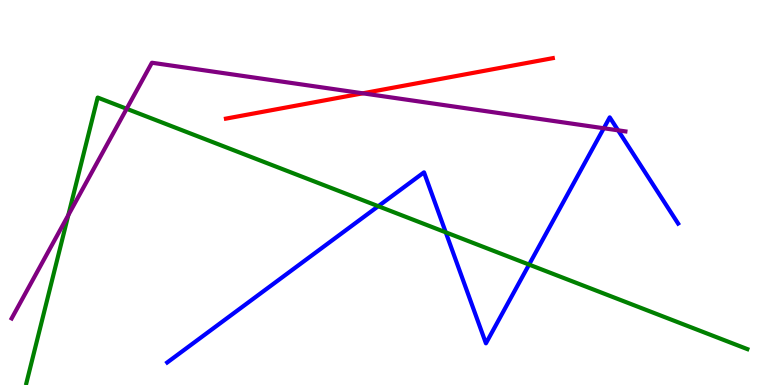[{'lines': ['blue', 'red'], 'intersections': []}, {'lines': ['green', 'red'], 'intersections': []}, {'lines': ['purple', 'red'], 'intersections': [{'x': 4.68, 'y': 7.58}]}, {'lines': ['blue', 'green'], 'intersections': [{'x': 4.88, 'y': 4.64}, {'x': 5.75, 'y': 3.97}, {'x': 6.83, 'y': 3.13}]}, {'lines': ['blue', 'purple'], 'intersections': [{'x': 7.79, 'y': 6.67}, {'x': 7.98, 'y': 6.61}]}, {'lines': ['green', 'purple'], 'intersections': [{'x': 0.882, 'y': 4.41}, {'x': 1.63, 'y': 7.17}]}]